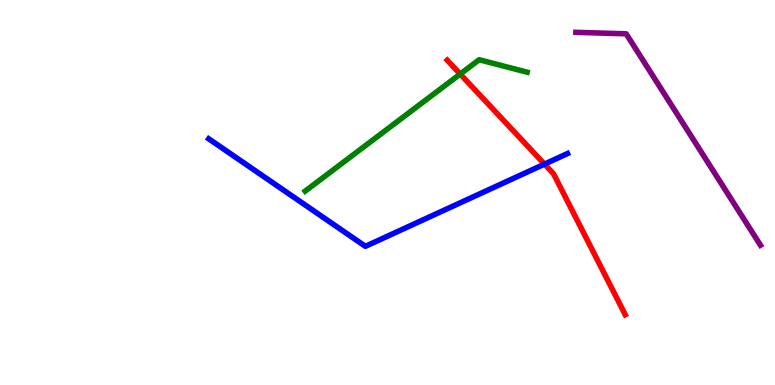[{'lines': ['blue', 'red'], 'intersections': [{'x': 7.03, 'y': 5.74}]}, {'lines': ['green', 'red'], 'intersections': [{'x': 5.94, 'y': 8.08}]}, {'lines': ['purple', 'red'], 'intersections': []}, {'lines': ['blue', 'green'], 'intersections': []}, {'lines': ['blue', 'purple'], 'intersections': []}, {'lines': ['green', 'purple'], 'intersections': []}]